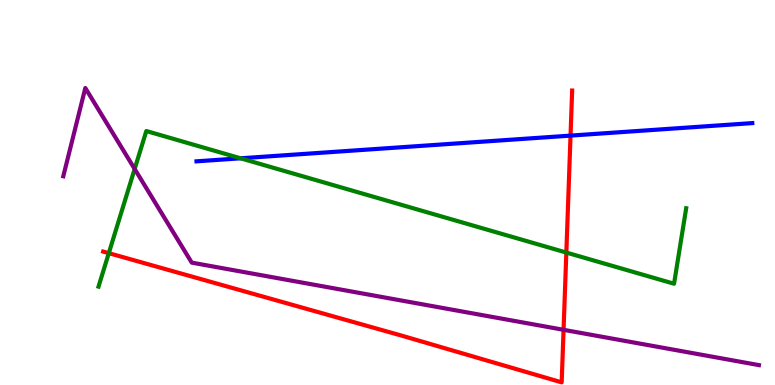[{'lines': ['blue', 'red'], 'intersections': [{'x': 7.36, 'y': 6.48}]}, {'lines': ['green', 'red'], 'intersections': [{'x': 1.4, 'y': 3.42}, {'x': 7.31, 'y': 3.44}]}, {'lines': ['purple', 'red'], 'intersections': [{'x': 7.27, 'y': 1.43}]}, {'lines': ['blue', 'green'], 'intersections': [{'x': 3.1, 'y': 5.89}]}, {'lines': ['blue', 'purple'], 'intersections': []}, {'lines': ['green', 'purple'], 'intersections': [{'x': 1.74, 'y': 5.61}]}]